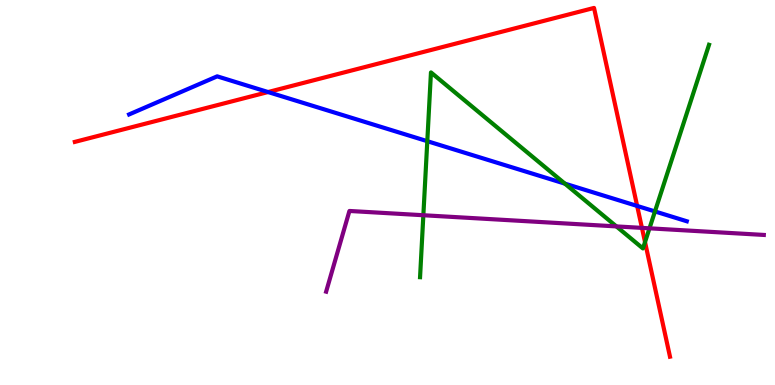[{'lines': ['blue', 'red'], 'intersections': [{'x': 3.46, 'y': 7.61}, {'x': 8.22, 'y': 4.65}]}, {'lines': ['green', 'red'], 'intersections': [{'x': 8.32, 'y': 3.71}]}, {'lines': ['purple', 'red'], 'intersections': [{'x': 8.28, 'y': 4.08}]}, {'lines': ['blue', 'green'], 'intersections': [{'x': 5.51, 'y': 6.33}, {'x': 7.29, 'y': 5.23}, {'x': 8.45, 'y': 4.51}]}, {'lines': ['blue', 'purple'], 'intersections': []}, {'lines': ['green', 'purple'], 'intersections': [{'x': 5.46, 'y': 4.41}, {'x': 7.95, 'y': 4.12}, {'x': 8.38, 'y': 4.07}]}]